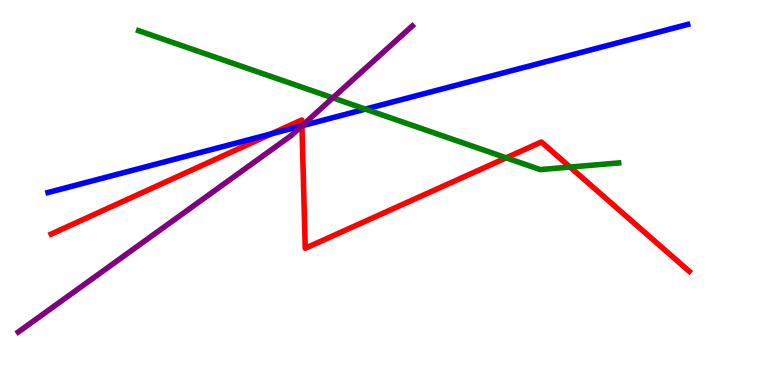[{'lines': ['blue', 'red'], 'intersections': [{'x': 3.5, 'y': 6.52}, {'x': 3.9, 'y': 6.73}]}, {'lines': ['green', 'red'], 'intersections': [{'x': 6.53, 'y': 5.9}, {'x': 7.36, 'y': 5.66}]}, {'lines': ['purple', 'red'], 'intersections': [{'x': 3.9, 'y': 6.73}]}, {'lines': ['blue', 'green'], 'intersections': [{'x': 4.71, 'y': 7.17}]}, {'lines': ['blue', 'purple'], 'intersections': [{'x': 3.9, 'y': 6.73}]}, {'lines': ['green', 'purple'], 'intersections': [{'x': 4.29, 'y': 7.46}]}]